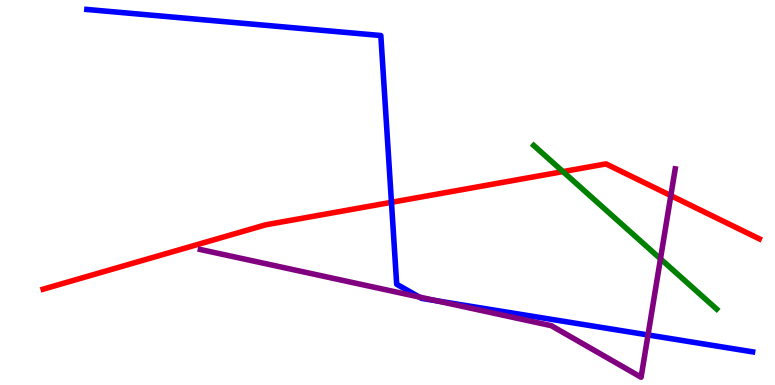[{'lines': ['blue', 'red'], 'intersections': [{'x': 5.05, 'y': 4.75}]}, {'lines': ['green', 'red'], 'intersections': [{'x': 7.26, 'y': 5.54}]}, {'lines': ['purple', 'red'], 'intersections': [{'x': 8.66, 'y': 4.92}]}, {'lines': ['blue', 'green'], 'intersections': []}, {'lines': ['blue', 'purple'], 'intersections': [{'x': 5.41, 'y': 2.29}, {'x': 5.64, 'y': 2.19}, {'x': 8.36, 'y': 1.3}]}, {'lines': ['green', 'purple'], 'intersections': [{'x': 8.52, 'y': 3.28}]}]